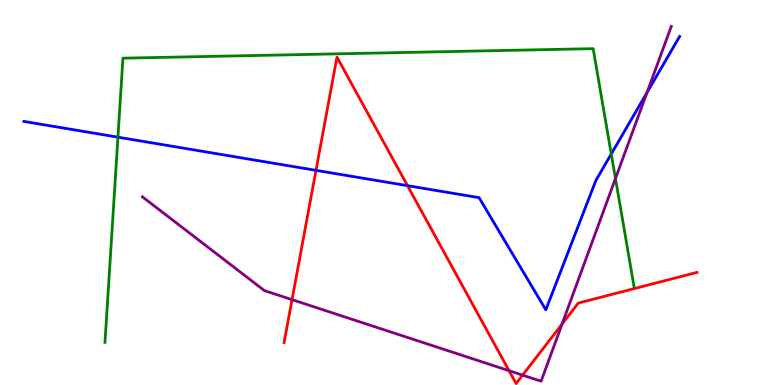[{'lines': ['blue', 'red'], 'intersections': [{'x': 4.08, 'y': 5.58}, {'x': 5.26, 'y': 5.18}]}, {'lines': ['green', 'red'], 'intersections': []}, {'lines': ['purple', 'red'], 'intersections': [{'x': 3.77, 'y': 2.22}, {'x': 6.57, 'y': 0.371}, {'x': 6.74, 'y': 0.256}, {'x': 7.25, 'y': 1.58}]}, {'lines': ['blue', 'green'], 'intersections': [{'x': 1.52, 'y': 6.44}, {'x': 7.89, 'y': 6.0}]}, {'lines': ['blue', 'purple'], 'intersections': [{'x': 8.35, 'y': 7.6}]}, {'lines': ['green', 'purple'], 'intersections': [{'x': 7.94, 'y': 5.36}]}]